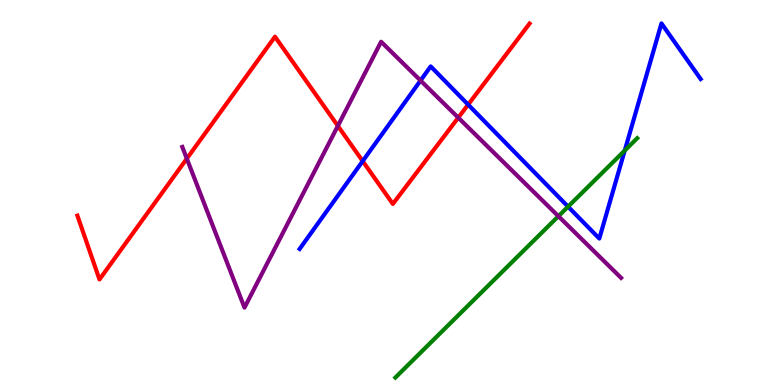[{'lines': ['blue', 'red'], 'intersections': [{'x': 4.68, 'y': 5.82}, {'x': 6.04, 'y': 7.28}]}, {'lines': ['green', 'red'], 'intersections': []}, {'lines': ['purple', 'red'], 'intersections': [{'x': 2.41, 'y': 5.88}, {'x': 4.36, 'y': 6.73}, {'x': 5.91, 'y': 6.94}]}, {'lines': ['blue', 'green'], 'intersections': [{'x': 7.33, 'y': 4.63}, {'x': 8.06, 'y': 6.09}]}, {'lines': ['blue', 'purple'], 'intersections': [{'x': 5.43, 'y': 7.91}]}, {'lines': ['green', 'purple'], 'intersections': [{'x': 7.21, 'y': 4.38}]}]